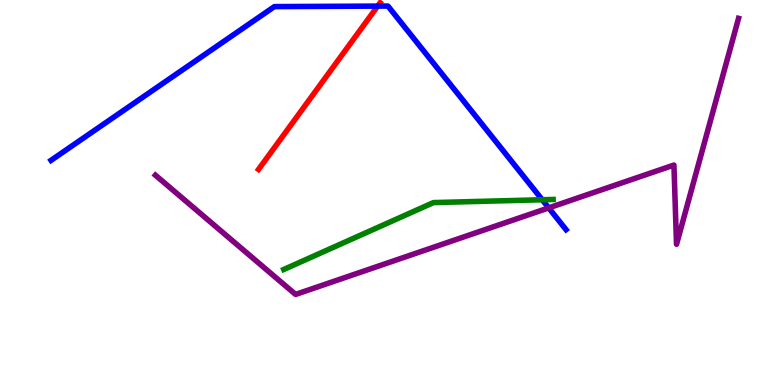[{'lines': ['blue', 'red'], 'intersections': [{'x': 4.87, 'y': 9.84}]}, {'lines': ['green', 'red'], 'intersections': []}, {'lines': ['purple', 'red'], 'intersections': []}, {'lines': ['blue', 'green'], 'intersections': [{'x': 7.0, 'y': 4.81}]}, {'lines': ['blue', 'purple'], 'intersections': [{'x': 7.08, 'y': 4.6}]}, {'lines': ['green', 'purple'], 'intersections': []}]